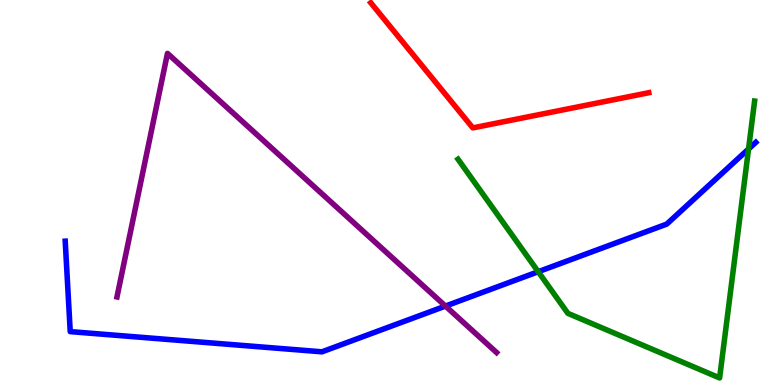[{'lines': ['blue', 'red'], 'intersections': []}, {'lines': ['green', 'red'], 'intersections': []}, {'lines': ['purple', 'red'], 'intersections': []}, {'lines': ['blue', 'green'], 'intersections': [{'x': 6.94, 'y': 2.94}, {'x': 9.66, 'y': 6.13}]}, {'lines': ['blue', 'purple'], 'intersections': [{'x': 5.75, 'y': 2.05}]}, {'lines': ['green', 'purple'], 'intersections': []}]